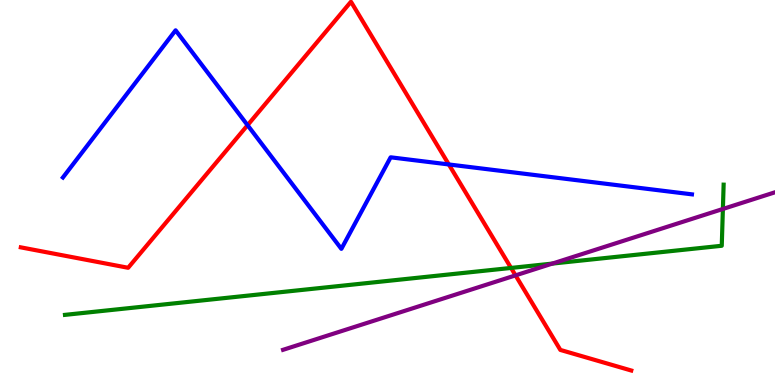[{'lines': ['blue', 'red'], 'intersections': [{'x': 3.19, 'y': 6.75}, {'x': 5.79, 'y': 5.73}]}, {'lines': ['green', 'red'], 'intersections': [{'x': 6.59, 'y': 3.04}]}, {'lines': ['purple', 'red'], 'intersections': [{'x': 6.65, 'y': 2.85}]}, {'lines': ['blue', 'green'], 'intersections': []}, {'lines': ['blue', 'purple'], 'intersections': []}, {'lines': ['green', 'purple'], 'intersections': [{'x': 7.13, 'y': 3.15}, {'x': 9.33, 'y': 4.57}]}]